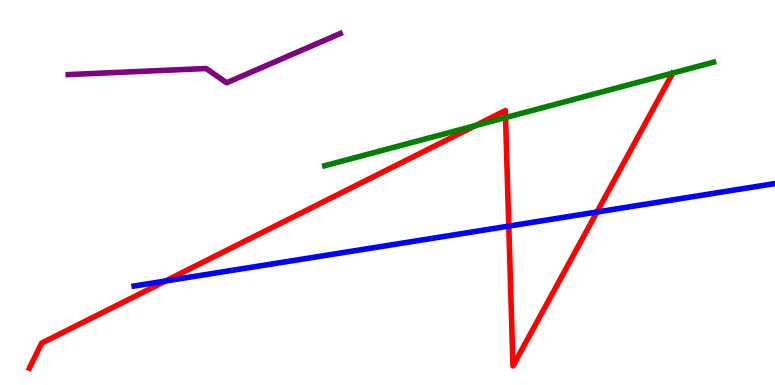[{'lines': ['blue', 'red'], 'intersections': [{'x': 2.14, 'y': 2.7}, {'x': 6.56, 'y': 4.13}, {'x': 7.7, 'y': 4.49}]}, {'lines': ['green', 'red'], 'intersections': [{'x': 6.13, 'y': 6.74}, {'x': 6.52, 'y': 6.95}]}, {'lines': ['purple', 'red'], 'intersections': []}, {'lines': ['blue', 'green'], 'intersections': []}, {'lines': ['blue', 'purple'], 'intersections': []}, {'lines': ['green', 'purple'], 'intersections': []}]